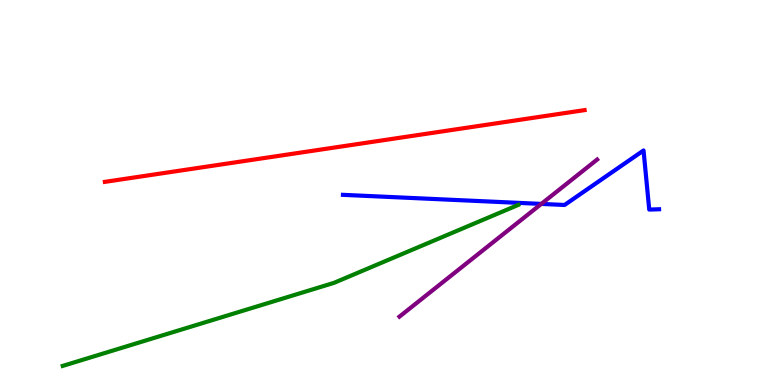[{'lines': ['blue', 'red'], 'intersections': []}, {'lines': ['green', 'red'], 'intersections': []}, {'lines': ['purple', 'red'], 'intersections': []}, {'lines': ['blue', 'green'], 'intersections': []}, {'lines': ['blue', 'purple'], 'intersections': [{'x': 6.98, 'y': 4.7}]}, {'lines': ['green', 'purple'], 'intersections': []}]